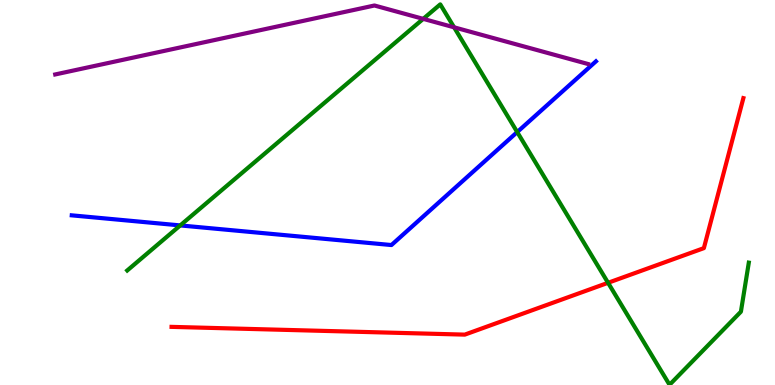[{'lines': ['blue', 'red'], 'intersections': []}, {'lines': ['green', 'red'], 'intersections': [{'x': 7.85, 'y': 2.65}]}, {'lines': ['purple', 'red'], 'intersections': []}, {'lines': ['blue', 'green'], 'intersections': [{'x': 2.33, 'y': 4.14}, {'x': 6.67, 'y': 6.57}]}, {'lines': ['blue', 'purple'], 'intersections': []}, {'lines': ['green', 'purple'], 'intersections': [{'x': 5.46, 'y': 9.51}, {'x': 5.86, 'y': 9.29}]}]